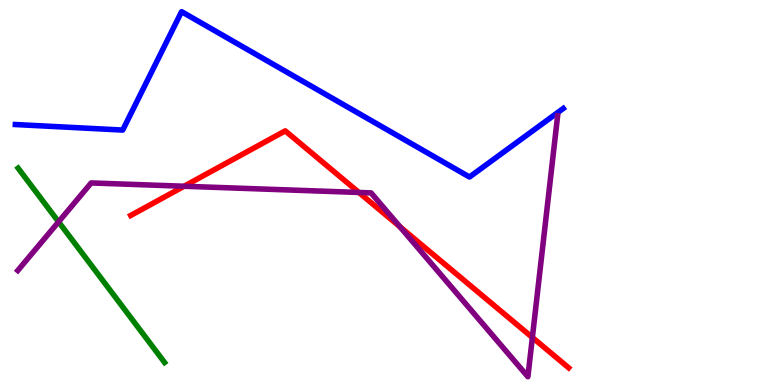[{'lines': ['blue', 'red'], 'intersections': []}, {'lines': ['green', 'red'], 'intersections': []}, {'lines': ['purple', 'red'], 'intersections': [{'x': 2.38, 'y': 5.16}, {'x': 4.63, 'y': 5.0}, {'x': 5.16, 'y': 4.11}, {'x': 6.87, 'y': 1.23}]}, {'lines': ['blue', 'green'], 'intersections': []}, {'lines': ['blue', 'purple'], 'intersections': []}, {'lines': ['green', 'purple'], 'intersections': [{'x': 0.756, 'y': 4.24}]}]